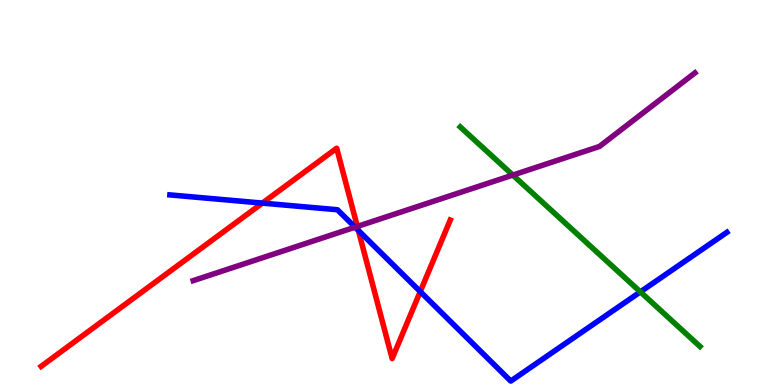[{'lines': ['blue', 'red'], 'intersections': [{'x': 3.39, 'y': 4.72}, {'x': 4.62, 'y': 4.01}, {'x': 5.42, 'y': 2.43}]}, {'lines': ['green', 'red'], 'intersections': []}, {'lines': ['purple', 'red'], 'intersections': [{'x': 4.61, 'y': 4.12}]}, {'lines': ['blue', 'green'], 'intersections': [{'x': 8.26, 'y': 2.42}]}, {'lines': ['blue', 'purple'], 'intersections': [{'x': 4.58, 'y': 4.1}]}, {'lines': ['green', 'purple'], 'intersections': [{'x': 6.62, 'y': 5.45}]}]